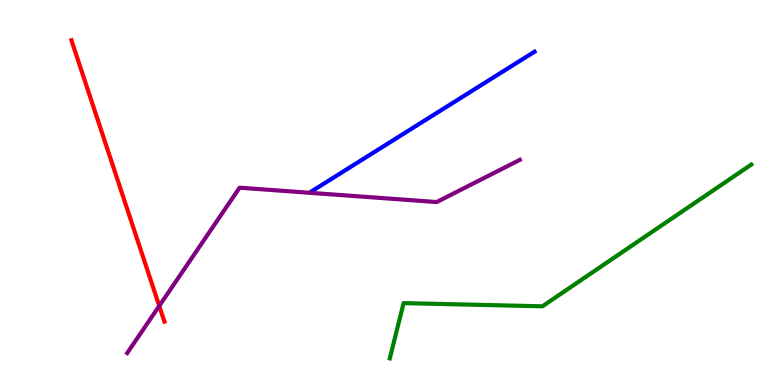[{'lines': ['blue', 'red'], 'intersections': []}, {'lines': ['green', 'red'], 'intersections': []}, {'lines': ['purple', 'red'], 'intersections': [{'x': 2.05, 'y': 2.05}]}, {'lines': ['blue', 'green'], 'intersections': []}, {'lines': ['blue', 'purple'], 'intersections': []}, {'lines': ['green', 'purple'], 'intersections': []}]